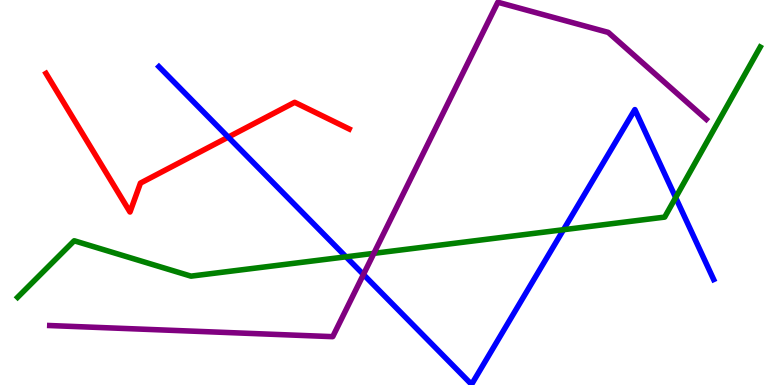[{'lines': ['blue', 'red'], 'intersections': [{'x': 2.95, 'y': 6.44}]}, {'lines': ['green', 'red'], 'intersections': []}, {'lines': ['purple', 'red'], 'intersections': []}, {'lines': ['blue', 'green'], 'intersections': [{'x': 4.46, 'y': 3.33}, {'x': 7.27, 'y': 4.03}, {'x': 8.72, 'y': 4.87}]}, {'lines': ['blue', 'purple'], 'intersections': [{'x': 4.69, 'y': 2.87}]}, {'lines': ['green', 'purple'], 'intersections': [{'x': 4.82, 'y': 3.42}]}]